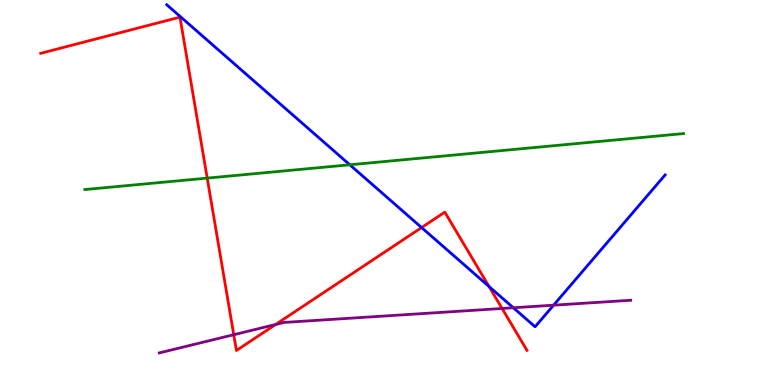[{'lines': ['blue', 'red'], 'intersections': [{'x': 5.44, 'y': 4.09}, {'x': 6.31, 'y': 2.56}]}, {'lines': ['green', 'red'], 'intersections': [{'x': 2.67, 'y': 5.37}]}, {'lines': ['purple', 'red'], 'intersections': [{'x': 3.02, 'y': 1.31}, {'x': 3.56, 'y': 1.57}, {'x': 6.48, 'y': 1.99}]}, {'lines': ['blue', 'green'], 'intersections': [{'x': 4.51, 'y': 5.72}]}, {'lines': ['blue', 'purple'], 'intersections': [{'x': 6.62, 'y': 2.01}, {'x': 7.14, 'y': 2.07}]}, {'lines': ['green', 'purple'], 'intersections': []}]